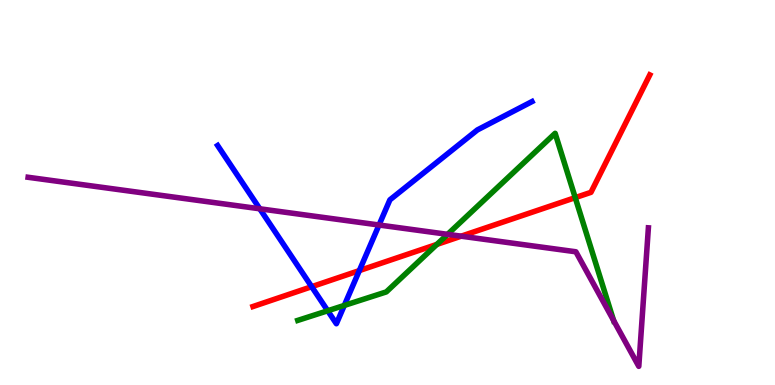[{'lines': ['blue', 'red'], 'intersections': [{'x': 4.02, 'y': 2.55}, {'x': 4.64, 'y': 2.97}]}, {'lines': ['green', 'red'], 'intersections': [{'x': 5.64, 'y': 3.65}, {'x': 7.42, 'y': 4.87}]}, {'lines': ['purple', 'red'], 'intersections': [{'x': 5.95, 'y': 3.87}]}, {'lines': ['blue', 'green'], 'intersections': [{'x': 4.23, 'y': 1.93}, {'x': 4.44, 'y': 2.07}]}, {'lines': ['blue', 'purple'], 'intersections': [{'x': 3.35, 'y': 4.58}, {'x': 4.89, 'y': 4.16}]}, {'lines': ['green', 'purple'], 'intersections': [{'x': 5.78, 'y': 3.91}, {'x': 7.92, 'y': 1.68}]}]